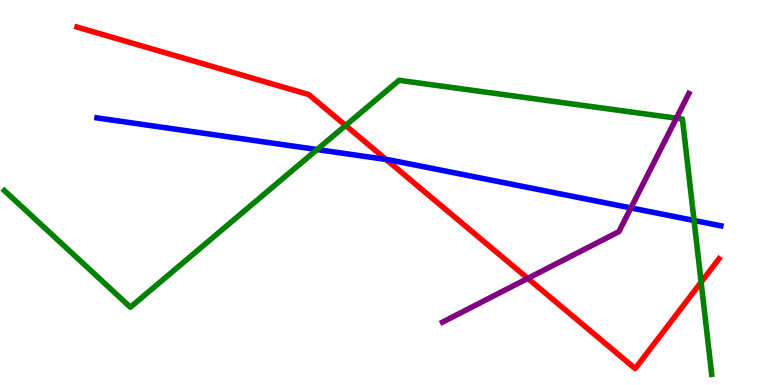[{'lines': ['blue', 'red'], 'intersections': [{'x': 4.98, 'y': 5.86}]}, {'lines': ['green', 'red'], 'intersections': [{'x': 4.46, 'y': 6.74}, {'x': 9.05, 'y': 2.67}]}, {'lines': ['purple', 'red'], 'intersections': [{'x': 6.81, 'y': 2.77}]}, {'lines': ['blue', 'green'], 'intersections': [{'x': 4.09, 'y': 6.12}, {'x': 8.96, 'y': 4.27}]}, {'lines': ['blue', 'purple'], 'intersections': [{'x': 8.14, 'y': 4.6}]}, {'lines': ['green', 'purple'], 'intersections': [{'x': 8.73, 'y': 6.93}]}]